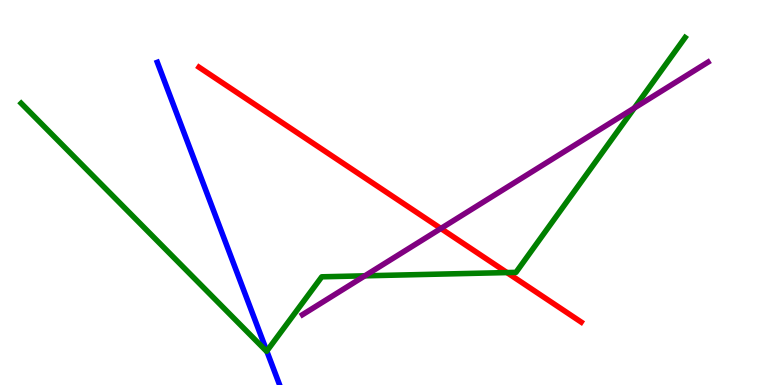[{'lines': ['blue', 'red'], 'intersections': []}, {'lines': ['green', 'red'], 'intersections': [{'x': 6.54, 'y': 2.92}]}, {'lines': ['purple', 'red'], 'intersections': [{'x': 5.69, 'y': 4.07}]}, {'lines': ['blue', 'green'], 'intersections': [{'x': 3.44, 'y': 0.881}]}, {'lines': ['blue', 'purple'], 'intersections': []}, {'lines': ['green', 'purple'], 'intersections': [{'x': 4.71, 'y': 2.84}, {'x': 8.18, 'y': 7.19}]}]